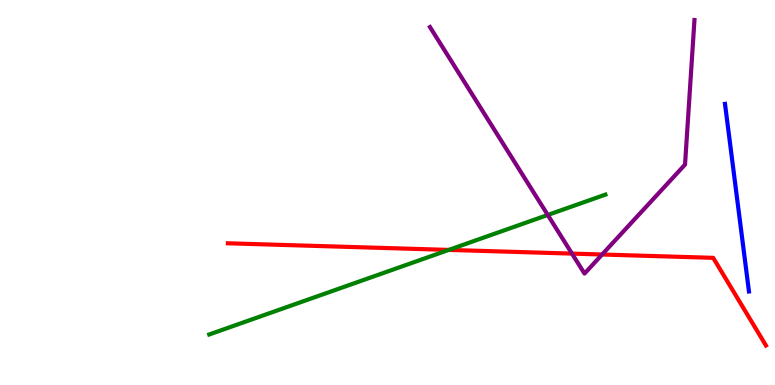[{'lines': ['blue', 'red'], 'intersections': []}, {'lines': ['green', 'red'], 'intersections': [{'x': 5.79, 'y': 3.51}]}, {'lines': ['purple', 'red'], 'intersections': [{'x': 7.38, 'y': 3.41}, {'x': 7.77, 'y': 3.39}]}, {'lines': ['blue', 'green'], 'intersections': []}, {'lines': ['blue', 'purple'], 'intersections': []}, {'lines': ['green', 'purple'], 'intersections': [{'x': 7.07, 'y': 4.42}]}]